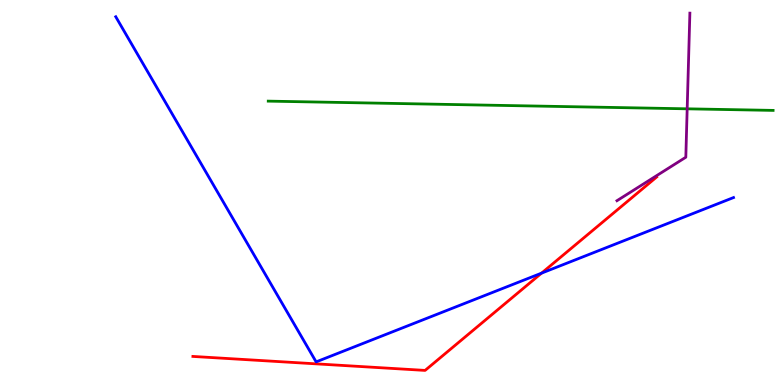[{'lines': ['blue', 'red'], 'intersections': [{'x': 6.99, 'y': 2.91}]}, {'lines': ['green', 'red'], 'intersections': []}, {'lines': ['purple', 'red'], 'intersections': []}, {'lines': ['blue', 'green'], 'intersections': []}, {'lines': ['blue', 'purple'], 'intersections': []}, {'lines': ['green', 'purple'], 'intersections': [{'x': 8.87, 'y': 7.17}]}]